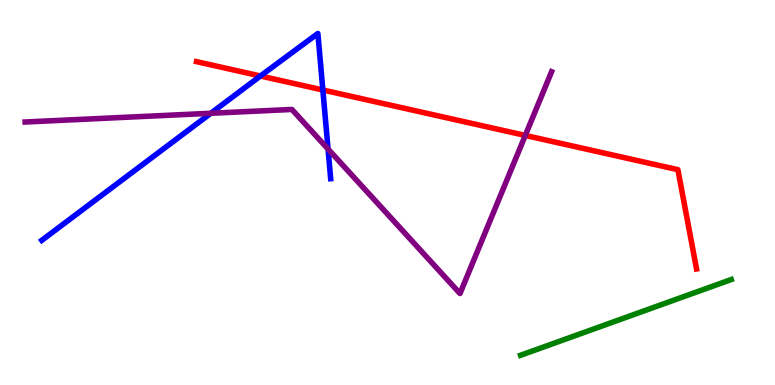[{'lines': ['blue', 'red'], 'intersections': [{'x': 3.36, 'y': 8.03}, {'x': 4.17, 'y': 7.66}]}, {'lines': ['green', 'red'], 'intersections': []}, {'lines': ['purple', 'red'], 'intersections': [{'x': 6.78, 'y': 6.48}]}, {'lines': ['blue', 'green'], 'intersections': []}, {'lines': ['blue', 'purple'], 'intersections': [{'x': 2.72, 'y': 7.06}, {'x': 4.23, 'y': 6.13}]}, {'lines': ['green', 'purple'], 'intersections': []}]